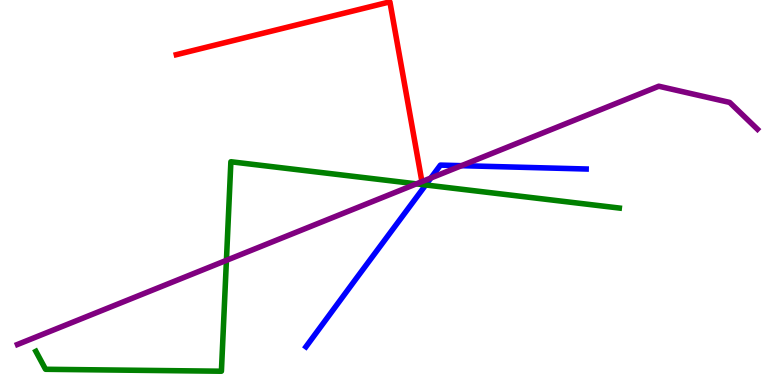[{'lines': ['blue', 'red'], 'intersections': []}, {'lines': ['green', 'red'], 'intersections': []}, {'lines': ['purple', 'red'], 'intersections': [{'x': 5.44, 'y': 5.28}]}, {'lines': ['blue', 'green'], 'intersections': [{'x': 5.49, 'y': 5.2}]}, {'lines': ['blue', 'purple'], 'intersections': [{'x': 5.56, 'y': 5.38}, {'x': 5.96, 'y': 5.7}]}, {'lines': ['green', 'purple'], 'intersections': [{'x': 2.92, 'y': 3.24}, {'x': 5.37, 'y': 5.22}]}]